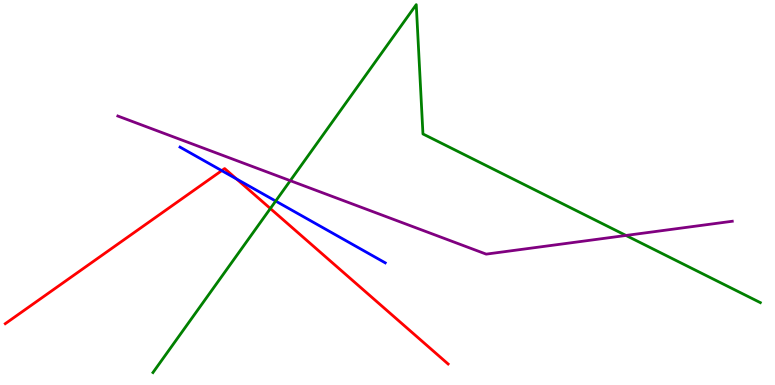[{'lines': ['blue', 'red'], 'intersections': [{'x': 2.86, 'y': 5.57}, {'x': 3.05, 'y': 5.35}]}, {'lines': ['green', 'red'], 'intersections': [{'x': 3.49, 'y': 4.58}]}, {'lines': ['purple', 'red'], 'intersections': []}, {'lines': ['blue', 'green'], 'intersections': [{'x': 3.56, 'y': 4.78}]}, {'lines': ['blue', 'purple'], 'intersections': []}, {'lines': ['green', 'purple'], 'intersections': [{'x': 3.75, 'y': 5.31}, {'x': 8.08, 'y': 3.88}]}]